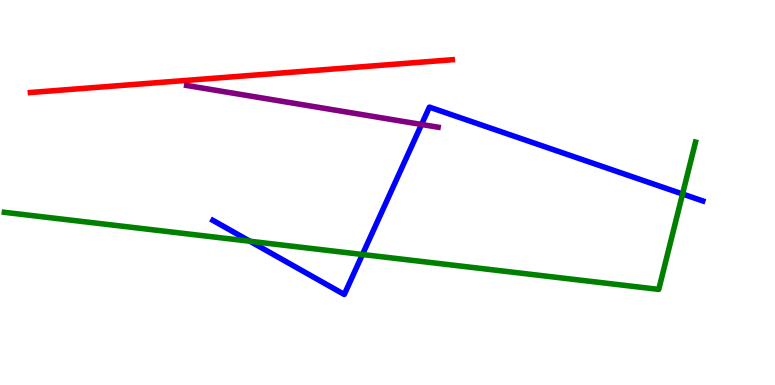[{'lines': ['blue', 'red'], 'intersections': []}, {'lines': ['green', 'red'], 'intersections': []}, {'lines': ['purple', 'red'], 'intersections': []}, {'lines': ['blue', 'green'], 'intersections': [{'x': 3.22, 'y': 3.73}, {'x': 4.68, 'y': 3.39}, {'x': 8.81, 'y': 4.96}]}, {'lines': ['blue', 'purple'], 'intersections': [{'x': 5.44, 'y': 6.77}]}, {'lines': ['green', 'purple'], 'intersections': []}]